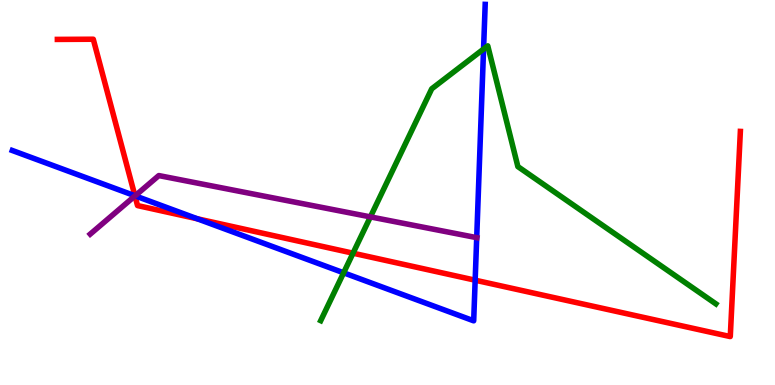[{'lines': ['blue', 'red'], 'intersections': [{'x': 1.74, 'y': 4.92}, {'x': 2.55, 'y': 4.32}, {'x': 6.13, 'y': 2.72}]}, {'lines': ['green', 'red'], 'intersections': [{'x': 4.56, 'y': 3.42}]}, {'lines': ['purple', 'red'], 'intersections': [{'x': 1.74, 'y': 4.91}]}, {'lines': ['blue', 'green'], 'intersections': [{'x': 4.43, 'y': 2.91}, {'x': 6.24, 'y': 8.73}]}, {'lines': ['blue', 'purple'], 'intersections': [{'x': 1.74, 'y': 4.91}, {'x': 6.15, 'y': 3.83}]}, {'lines': ['green', 'purple'], 'intersections': [{'x': 4.78, 'y': 4.37}]}]